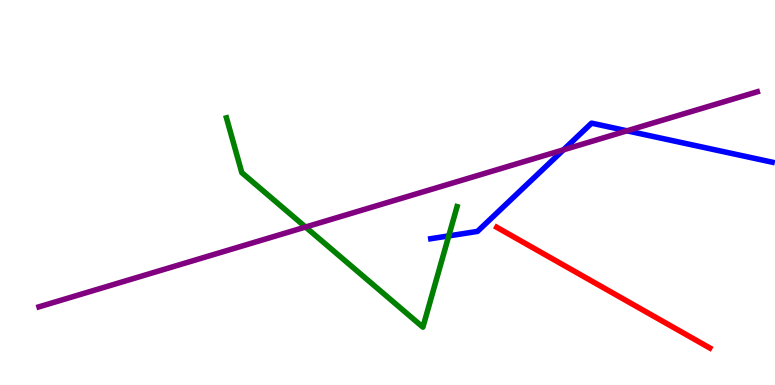[{'lines': ['blue', 'red'], 'intersections': []}, {'lines': ['green', 'red'], 'intersections': []}, {'lines': ['purple', 'red'], 'intersections': []}, {'lines': ['blue', 'green'], 'intersections': [{'x': 5.79, 'y': 3.87}]}, {'lines': ['blue', 'purple'], 'intersections': [{'x': 7.27, 'y': 6.11}, {'x': 8.09, 'y': 6.6}]}, {'lines': ['green', 'purple'], 'intersections': [{'x': 3.94, 'y': 4.1}]}]